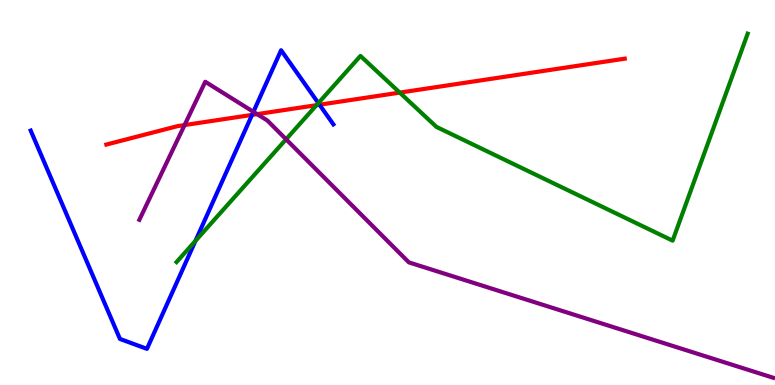[{'lines': ['blue', 'red'], 'intersections': [{'x': 3.25, 'y': 7.02}, {'x': 4.12, 'y': 7.28}]}, {'lines': ['green', 'red'], 'intersections': [{'x': 4.08, 'y': 7.27}, {'x': 5.16, 'y': 7.59}]}, {'lines': ['purple', 'red'], 'intersections': [{'x': 2.38, 'y': 6.75}, {'x': 3.32, 'y': 7.04}]}, {'lines': ['blue', 'green'], 'intersections': [{'x': 2.52, 'y': 3.74}, {'x': 4.11, 'y': 7.32}]}, {'lines': ['blue', 'purple'], 'intersections': [{'x': 3.27, 'y': 7.1}]}, {'lines': ['green', 'purple'], 'intersections': [{'x': 3.69, 'y': 6.38}]}]